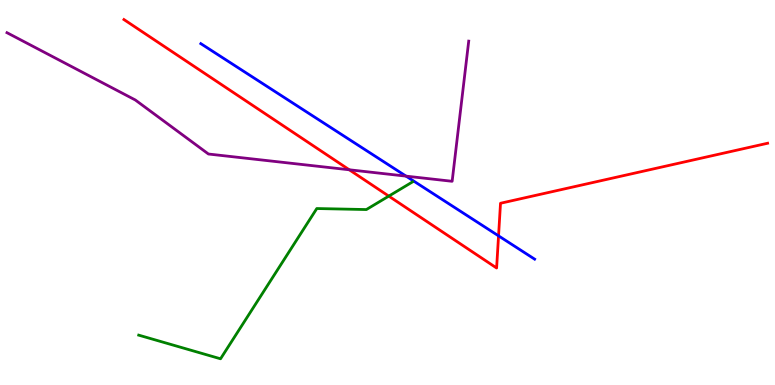[{'lines': ['blue', 'red'], 'intersections': [{'x': 6.43, 'y': 3.87}]}, {'lines': ['green', 'red'], 'intersections': [{'x': 5.02, 'y': 4.91}]}, {'lines': ['purple', 'red'], 'intersections': [{'x': 4.51, 'y': 5.59}]}, {'lines': ['blue', 'green'], 'intersections': []}, {'lines': ['blue', 'purple'], 'intersections': [{'x': 5.24, 'y': 5.43}]}, {'lines': ['green', 'purple'], 'intersections': []}]